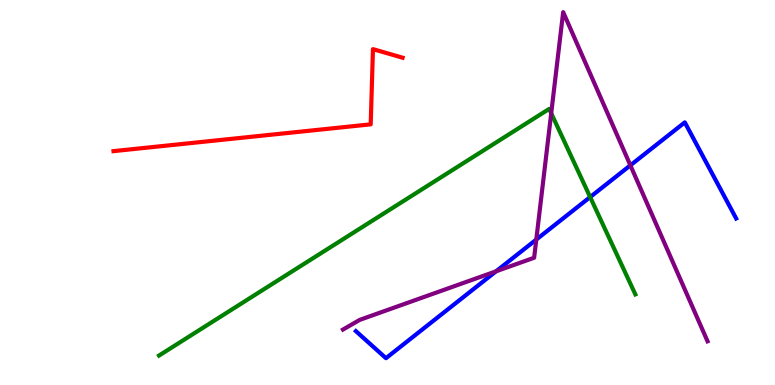[{'lines': ['blue', 'red'], 'intersections': []}, {'lines': ['green', 'red'], 'intersections': []}, {'lines': ['purple', 'red'], 'intersections': []}, {'lines': ['blue', 'green'], 'intersections': [{'x': 7.61, 'y': 4.88}]}, {'lines': ['blue', 'purple'], 'intersections': [{'x': 6.4, 'y': 2.95}, {'x': 6.92, 'y': 3.78}, {'x': 8.13, 'y': 5.71}]}, {'lines': ['green', 'purple'], 'intersections': [{'x': 7.11, 'y': 7.06}]}]